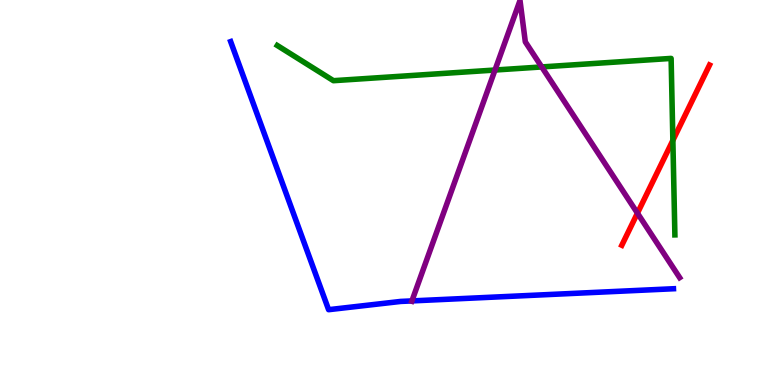[{'lines': ['blue', 'red'], 'intersections': []}, {'lines': ['green', 'red'], 'intersections': [{'x': 8.68, 'y': 6.35}]}, {'lines': ['purple', 'red'], 'intersections': [{'x': 8.23, 'y': 4.46}]}, {'lines': ['blue', 'green'], 'intersections': []}, {'lines': ['blue', 'purple'], 'intersections': [{'x': 5.32, 'y': 2.18}]}, {'lines': ['green', 'purple'], 'intersections': [{'x': 6.39, 'y': 8.18}, {'x': 6.99, 'y': 8.26}]}]